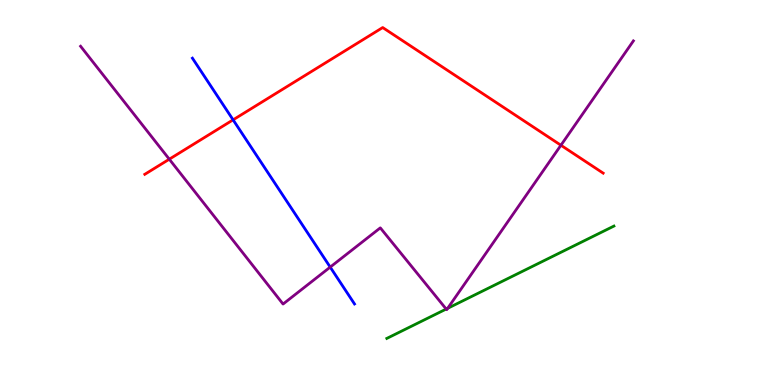[{'lines': ['blue', 'red'], 'intersections': [{'x': 3.01, 'y': 6.89}]}, {'lines': ['green', 'red'], 'intersections': []}, {'lines': ['purple', 'red'], 'intersections': [{'x': 2.18, 'y': 5.86}, {'x': 7.24, 'y': 6.23}]}, {'lines': ['blue', 'green'], 'intersections': []}, {'lines': ['blue', 'purple'], 'intersections': [{'x': 4.26, 'y': 3.06}]}, {'lines': ['green', 'purple'], 'intersections': [{'x': 5.76, 'y': 1.97}, {'x': 5.78, 'y': 1.99}]}]